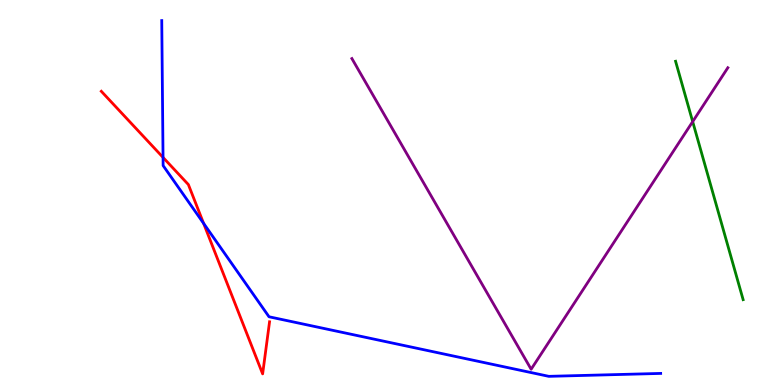[{'lines': ['blue', 'red'], 'intersections': [{'x': 2.1, 'y': 5.91}, {'x': 2.63, 'y': 4.2}]}, {'lines': ['green', 'red'], 'intersections': []}, {'lines': ['purple', 'red'], 'intersections': []}, {'lines': ['blue', 'green'], 'intersections': []}, {'lines': ['blue', 'purple'], 'intersections': []}, {'lines': ['green', 'purple'], 'intersections': [{'x': 8.94, 'y': 6.84}]}]